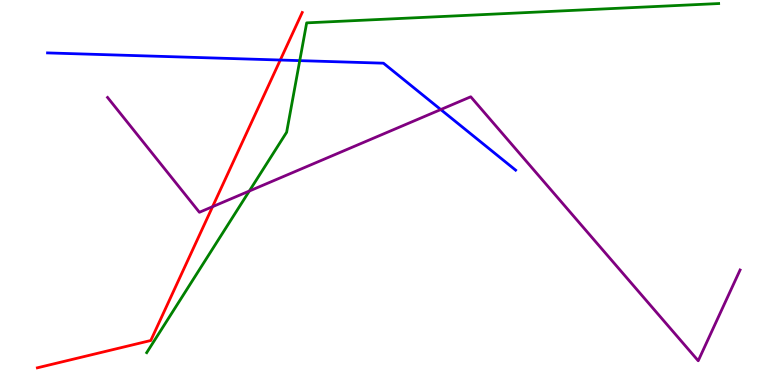[{'lines': ['blue', 'red'], 'intersections': [{'x': 3.62, 'y': 8.44}]}, {'lines': ['green', 'red'], 'intersections': []}, {'lines': ['purple', 'red'], 'intersections': [{'x': 2.74, 'y': 4.63}]}, {'lines': ['blue', 'green'], 'intersections': [{'x': 3.87, 'y': 8.43}]}, {'lines': ['blue', 'purple'], 'intersections': [{'x': 5.69, 'y': 7.15}]}, {'lines': ['green', 'purple'], 'intersections': [{'x': 3.22, 'y': 5.04}]}]